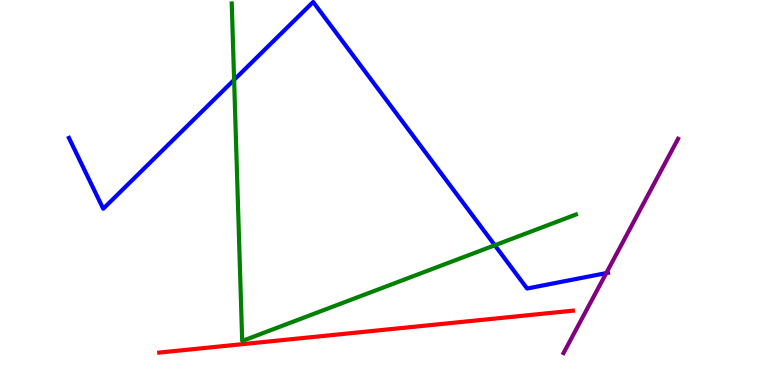[{'lines': ['blue', 'red'], 'intersections': []}, {'lines': ['green', 'red'], 'intersections': []}, {'lines': ['purple', 'red'], 'intersections': []}, {'lines': ['blue', 'green'], 'intersections': [{'x': 3.02, 'y': 7.93}, {'x': 6.38, 'y': 3.63}]}, {'lines': ['blue', 'purple'], 'intersections': [{'x': 7.82, 'y': 2.91}]}, {'lines': ['green', 'purple'], 'intersections': []}]